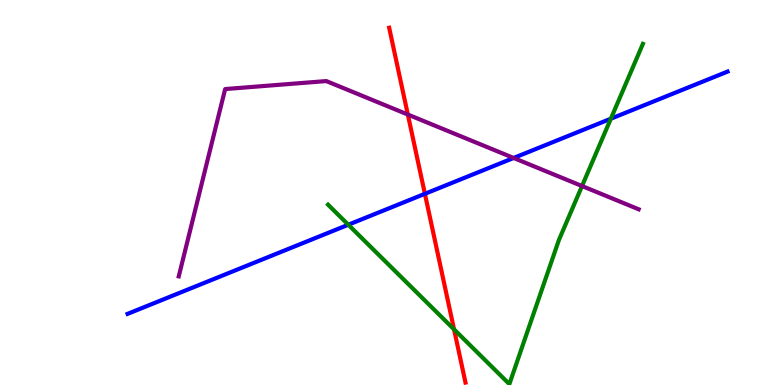[{'lines': ['blue', 'red'], 'intersections': [{'x': 5.48, 'y': 4.97}]}, {'lines': ['green', 'red'], 'intersections': [{'x': 5.86, 'y': 1.45}]}, {'lines': ['purple', 'red'], 'intersections': [{'x': 5.26, 'y': 7.02}]}, {'lines': ['blue', 'green'], 'intersections': [{'x': 4.49, 'y': 4.16}, {'x': 7.88, 'y': 6.92}]}, {'lines': ['blue', 'purple'], 'intersections': [{'x': 6.63, 'y': 5.9}]}, {'lines': ['green', 'purple'], 'intersections': [{'x': 7.51, 'y': 5.17}]}]